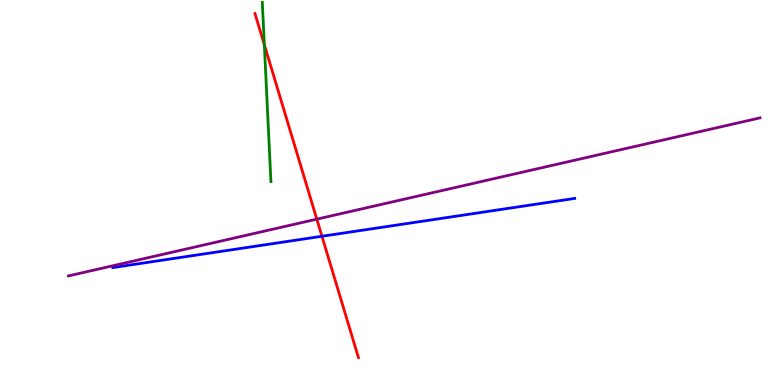[{'lines': ['blue', 'red'], 'intersections': [{'x': 4.15, 'y': 3.86}]}, {'lines': ['green', 'red'], 'intersections': [{'x': 3.41, 'y': 8.84}]}, {'lines': ['purple', 'red'], 'intersections': [{'x': 4.09, 'y': 4.31}]}, {'lines': ['blue', 'green'], 'intersections': []}, {'lines': ['blue', 'purple'], 'intersections': []}, {'lines': ['green', 'purple'], 'intersections': []}]